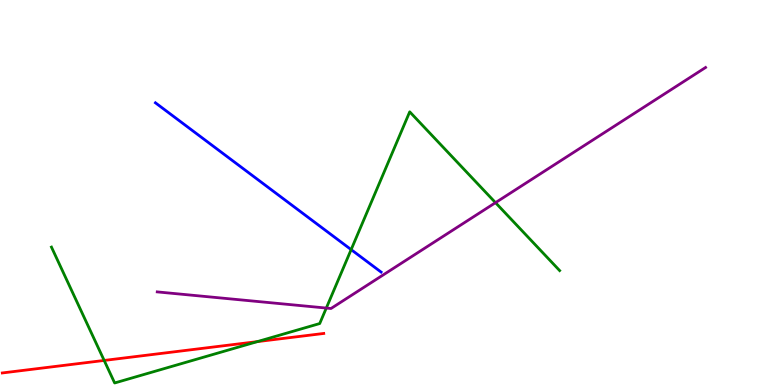[{'lines': ['blue', 'red'], 'intersections': []}, {'lines': ['green', 'red'], 'intersections': [{'x': 1.34, 'y': 0.638}, {'x': 3.32, 'y': 1.13}]}, {'lines': ['purple', 'red'], 'intersections': []}, {'lines': ['blue', 'green'], 'intersections': [{'x': 4.53, 'y': 3.52}]}, {'lines': ['blue', 'purple'], 'intersections': []}, {'lines': ['green', 'purple'], 'intersections': [{'x': 4.21, 'y': 2.0}, {'x': 6.39, 'y': 4.74}]}]